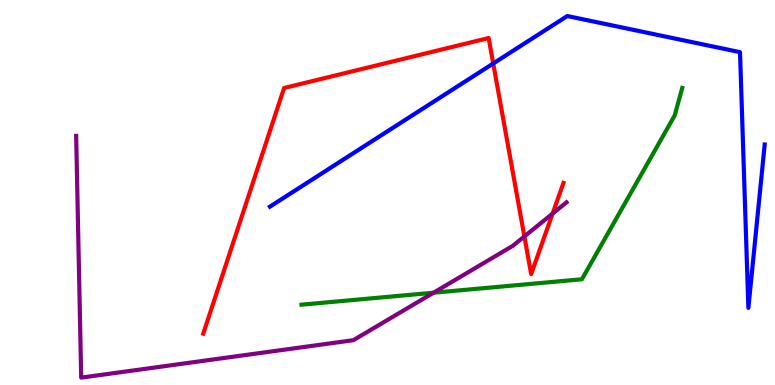[{'lines': ['blue', 'red'], 'intersections': [{'x': 6.36, 'y': 8.35}]}, {'lines': ['green', 'red'], 'intersections': []}, {'lines': ['purple', 'red'], 'intersections': [{'x': 6.77, 'y': 3.86}, {'x': 7.13, 'y': 4.45}]}, {'lines': ['blue', 'green'], 'intersections': []}, {'lines': ['blue', 'purple'], 'intersections': []}, {'lines': ['green', 'purple'], 'intersections': [{'x': 5.59, 'y': 2.4}]}]